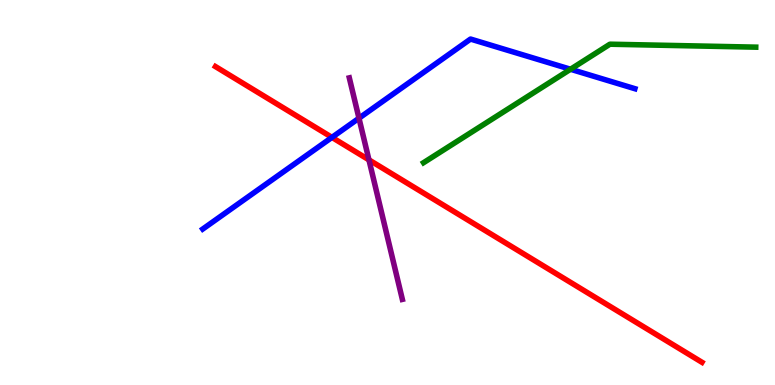[{'lines': ['blue', 'red'], 'intersections': [{'x': 4.28, 'y': 6.43}]}, {'lines': ['green', 'red'], 'intersections': []}, {'lines': ['purple', 'red'], 'intersections': [{'x': 4.76, 'y': 5.85}]}, {'lines': ['blue', 'green'], 'intersections': [{'x': 7.36, 'y': 8.2}]}, {'lines': ['blue', 'purple'], 'intersections': [{'x': 4.63, 'y': 6.93}]}, {'lines': ['green', 'purple'], 'intersections': []}]